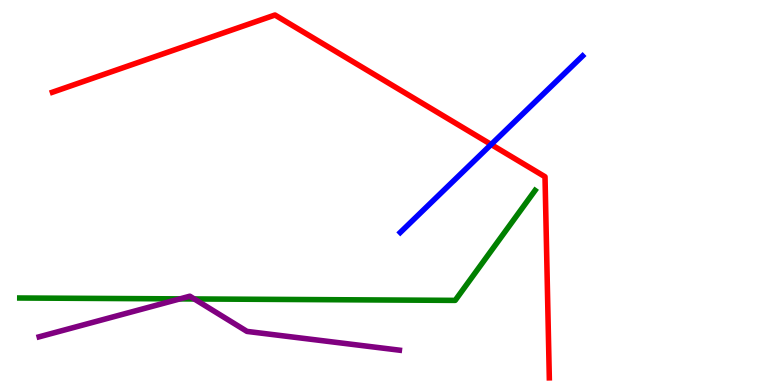[{'lines': ['blue', 'red'], 'intersections': [{'x': 6.34, 'y': 6.25}]}, {'lines': ['green', 'red'], 'intersections': []}, {'lines': ['purple', 'red'], 'intersections': []}, {'lines': ['blue', 'green'], 'intersections': []}, {'lines': ['blue', 'purple'], 'intersections': []}, {'lines': ['green', 'purple'], 'intersections': [{'x': 2.32, 'y': 2.24}, {'x': 2.51, 'y': 2.23}]}]